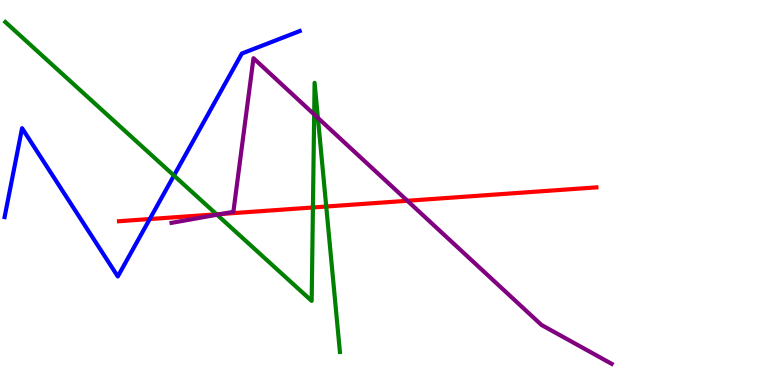[{'lines': ['blue', 'red'], 'intersections': [{'x': 1.93, 'y': 4.31}]}, {'lines': ['green', 'red'], 'intersections': [{'x': 2.79, 'y': 4.43}, {'x': 4.04, 'y': 4.61}, {'x': 4.21, 'y': 4.64}]}, {'lines': ['purple', 'red'], 'intersections': [{'x': 2.86, 'y': 4.44}, {'x': 5.26, 'y': 4.79}]}, {'lines': ['blue', 'green'], 'intersections': [{'x': 2.24, 'y': 5.44}]}, {'lines': ['blue', 'purple'], 'intersections': []}, {'lines': ['green', 'purple'], 'intersections': [{'x': 2.8, 'y': 4.42}, {'x': 4.05, 'y': 7.03}, {'x': 4.1, 'y': 6.94}]}]